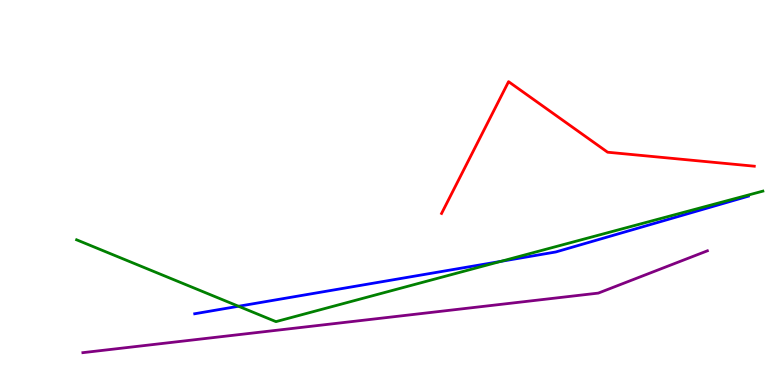[{'lines': ['blue', 'red'], 'intersections': []}, {'lines': ['green', 'red'], 'intersections': []}, {'lines': ['purple', 'red'], 'intersections': []}, {'lines': ['blue', 'green'], 'intersections': [{'x': 3.08, 'y': 2.05}, {'x': 6.46, 'y': 3.21}]}, {'lines': ['blue', 'purple'], 'intersections': []}, {'lines': ['green', 'purple'], 'intersections': []}]